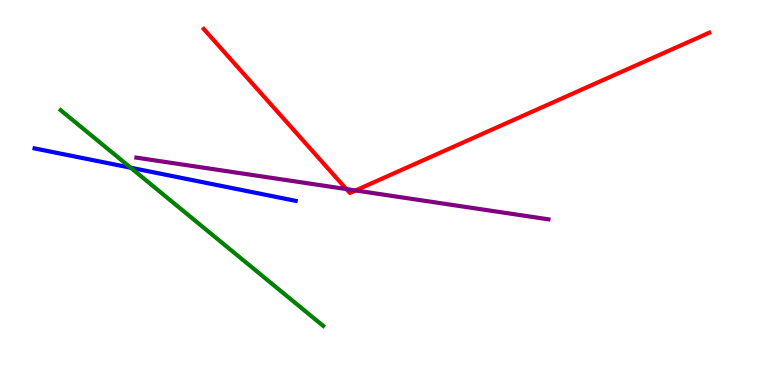[{'lines': ['blue', 'red'], 'intersections': []}, {'lines': ['green', 'red'], 'intersections': []}, {'lines': ['purple', 'red'], 'intersections': [{'x': 4.47, 'y': 5.09}, {'x': 4.59, 'y': 5.05}]}, {'lines': ['blue', 'green'], 'intersections': [{'x': 1.69, 'y': 5.64}]}, {'lines': ['blue', 'purple'], 'intersections': []}, {'lines': ['green', 'purple'], 'intersections': []}]